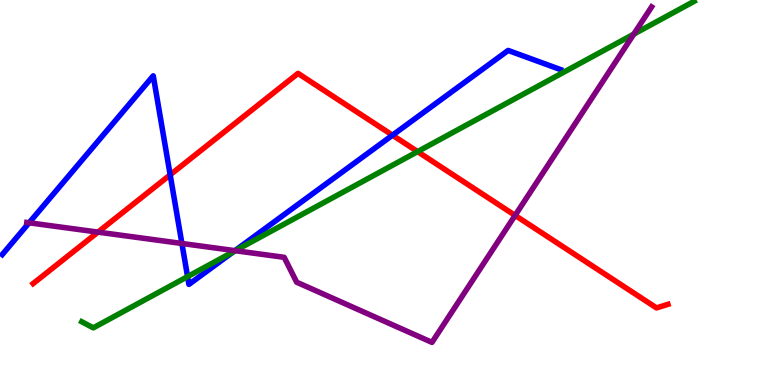[{'lines': ['blue', 'red'], 'intersections': [{'x': 2.2, 'y': 5.46}, {'x': 5.06, 'y': 6.49}]}, {'lines': ['green', 'red'], 'intersections': [{'x': 5.39, 'y': 6.06}]}, {'lines': ['purple', 'red'], 'intersections': [{'x': 1.26, 'y': 3.97}, {'x': 6.65, 'y': 4.41}]}, {'lines': ['blue', 'green'], 'intersections': [{'x': 2.42, 'y': 2.82}, {'x': 3.02, 'y': 3.47}]}, {'lines': ['blue', 'purple'], 'intersections': [{'x': 0.375, 'y': 4.21}, {'x': 2.35, 'y': 3.68}, {'x': 3.03, 'y': 3.49}]}, {'lines': ['green', 'purple'], 'intersections': [{'x': 3.04, 'y': 3.49}, {'x': 8.18, 'y': 9.11}]}]